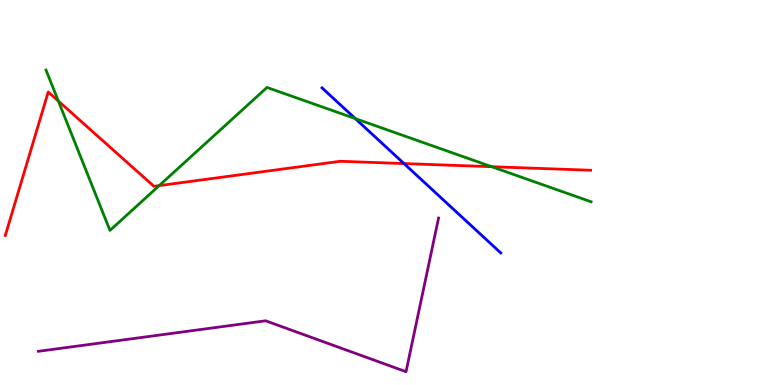[{'lines': ['blue', 'red'], 'intersections': [{'x': 5.21, 'y': 5.75}]}, {'lines': ['green', 'red'], 'intersections': [{'x': 0.753, 'y': 7.37}, {'x': 2.05, 'y': 5.18}, {'x': 6.34, 'y': 5.67}]}, {'lines': ['purple', 'red'], 'intersections': []}, {'lines': ['blue', 'green'], 'intersections': [{'x': 4.58, 'y': 6.92}]}, {'lines': ['blue', 'purple'], 'intersections': []}, {'lines': ['green', 'purple'], 'intersections': []}]